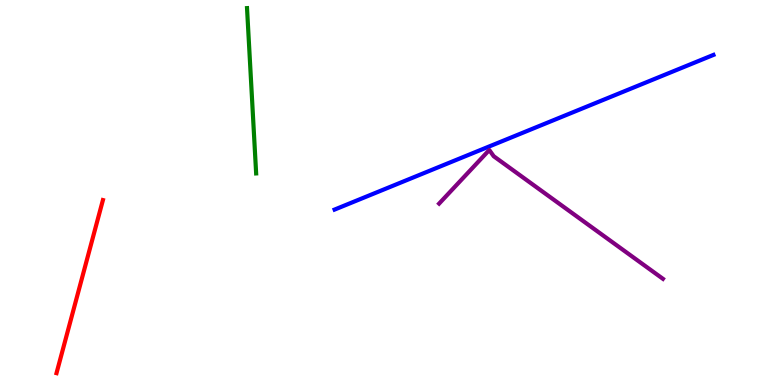[{'lines': ['blue', 'red'], 'intersections': []}, {'lines': ['green', 'red'], 'intersections': []}, {'lines': ['purple', 'red'], 'intersections': []}, {'lines': ['blue', 'green'], 'intersections': []}, {'lines': ['blue', 'purple'], 'intersections': []}, {'lines': ['green', 'purple'], 'intersections': []}]